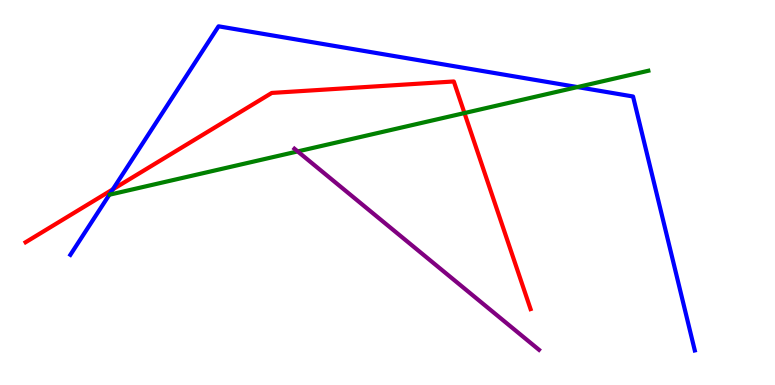[{'lines': ['blue', 'red'], 'intersections': [{'x': 1.46, 'y': 5.08}]}, {'lines': ['green', 'red'], 'intersections': [{'x': 5.99, 'y': 7.06}]}, {'lines': ['purple', 'red'], 'intersections': []}, {'lines': ['blue', 'green'], 'intersections': [{'x': 7.45, 'y': 7.74}]}, {'lines': ['blue', 'purple'], 'intersections': []}, {'lines': ['green', 'purple'], 'intersections': [{'x': 3.84, 'y': 6.07}]}]